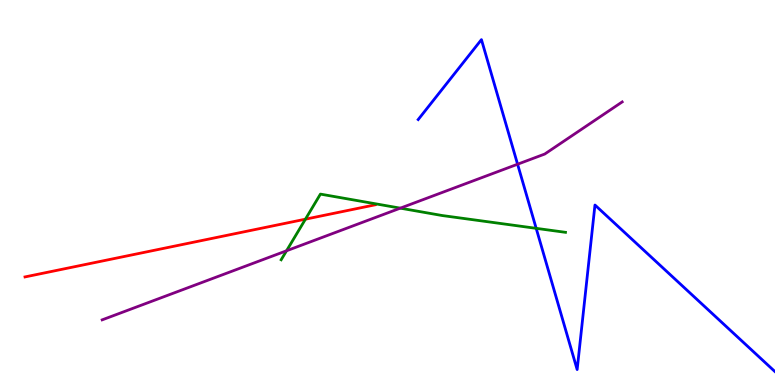[{'lines': ['blue', 'red'], 'intersections': []}, {'lines': ['green', 'red'], 'intersections': [{'x': 3.94, 'y': 4.31}]}, {'lines': ['purple', 'red'], 'intersections': []}, {'lines': ['blue', 'green'], 'intersections': [{'x': 6.92, 'y': 4.07}]}, {'lines': ['blue', 'purple'], 'intersections': [{'x': 6.68, 'y': 5.73}]}, {'lines': ['green', 'purple'], 'intersections': [{'x': 3.7, 'y': 3.49}, {'x': 5.17, 'y': 4.59}]}]